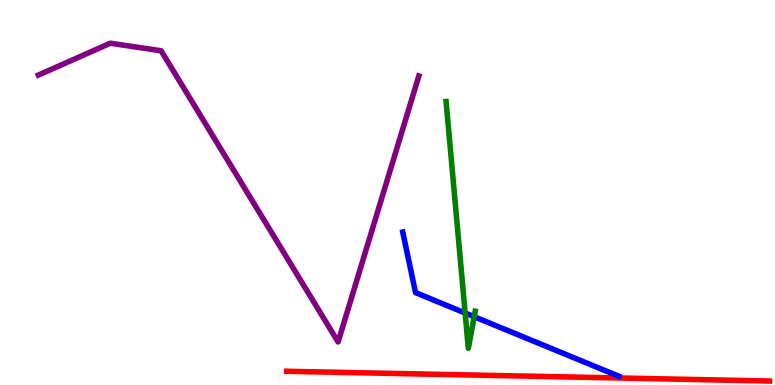[{'lines': ['blue', 'red'], 'intersections': []}, {'lines': ['green', 'red'], 'intersections': []}, {'lines': ['purple', 'red'], 'intersections': []}, {'lines': ['blue', 'green'], 'intersections': [{'x': 6.0, 'y': 1.87}, {'x': 6.12, 'y': 1.77}]}, {'lines': ['blue', 'purple'], 'intersections': []}, {'lines': ['green', 'purple'], 'intersections': []}]